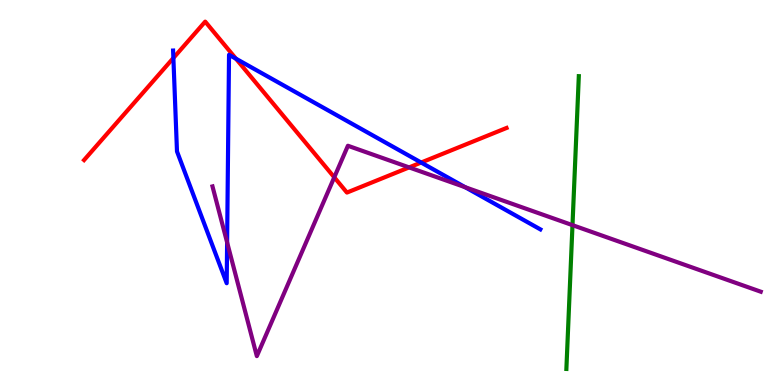[{'lines': ['blue', 'red'], 'intersections': [{'x': 2.24, 'y': 8.49}, {'x': 3.04, 'y': 8.48}, {'x': 5.43, 'y': 5.78}]}, {'lines': ['green', 'red'], 'intersections': []}, {'lines': ['purple', 'red'], 'intersections': [{'x': 4.31, 'y': 5.39}, {'x': 5.28, 'y': 5.65}]}, {'lines': ['blue', 'green'], 'intersections': []}, {'lines': ['blue', 'purple'], 'intersections': [{'x': 2.93, 'y': 3.7}, {'x': 6.0, 'y': 5.14}]}, {'lines': ['green', 'purple'], 'intersections': [{'x': 7.39, 'y': 4.15}]}]